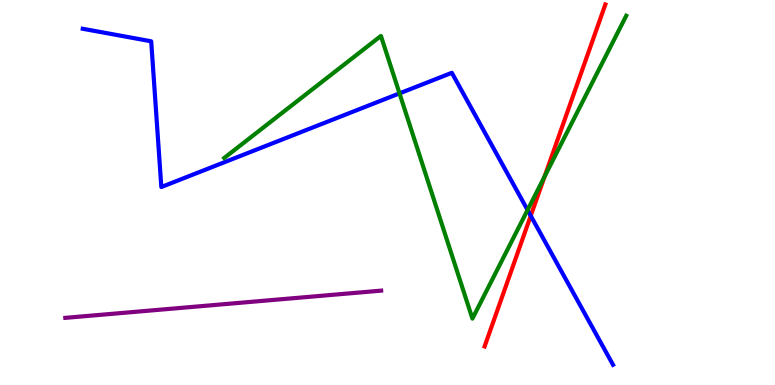[{'lines': ['blue', 'red'], 'intersections': [{'x': 6.85, 'y': 4.4}]}, {'lines': ['green', 'red'], 'intersections': [{'x': 7.03, 'y': 5.42}]}, {'lines': ['purple', 'red'], 'intersections': []}, {'lines': ['blue', 'green'], 'intersections': [{'x': 5.16, 'y': 7.57}, {'x': 6.81, 'y': 4.54}]}, {'lines': ['blue', 'purple'], 'intersections': []}, {'lines': ['green', 'purple'], 'intersections': []}]